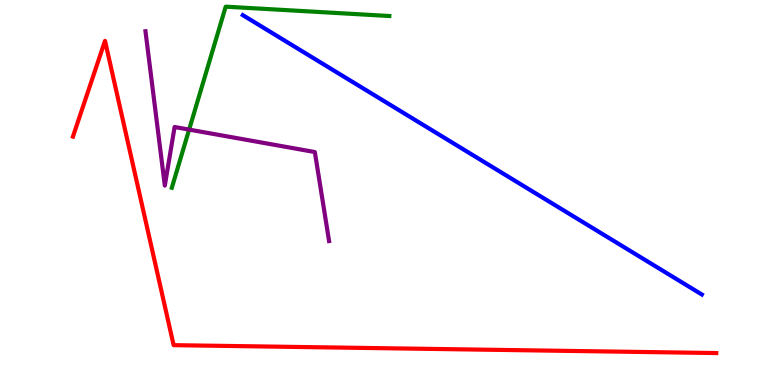[{'lines': ['blue', 'red'], 'intersections': []}, {'lines': ['green', 'red'], 'intersections': []}, {'lines': ['purple', 'red'], 'intersections': []}, {'lines': ['blue', 'green'], 'intersections': []}, {'lines': ['blue', 'purple'], 'intersections': []}, {'lines': ['green', 'purple'], 'intersections': [{'x': 2.44, 'y': 6.63}]}]